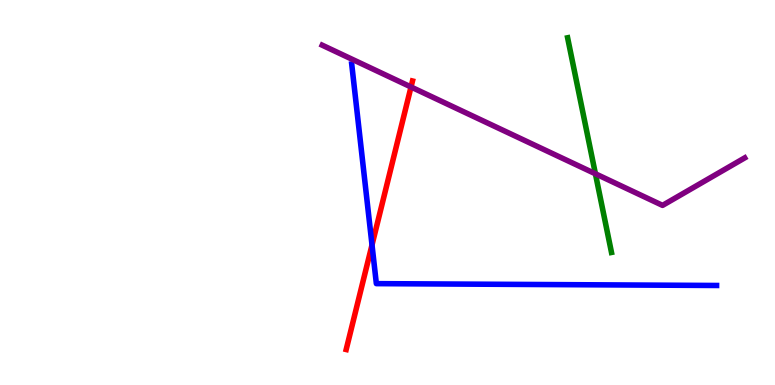[{'lines': ['blue', 'red'], 'intersections': [{'x': 4.8, 'y': 3.64}]}, {'lines': ['green', 'red'], 'intersections': []}, {'lines': ['purple', 'red'], 'intersections': [{'x': 5.3, 'y': 7.74}]}, {'lines': ['blue', 'green'], 'intersections': []}, {'lines': ['blue', 'purple'], 'intersections': []}, {'lines': ['green', 'purple'], 'intersections': [{'x': 7.68, 'y': 5.49}]}]